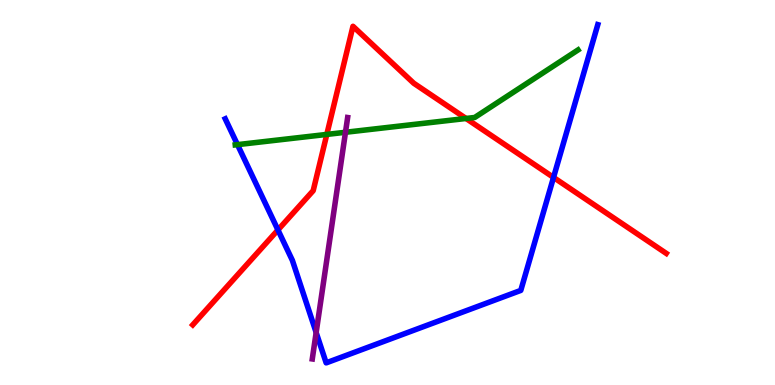[{'lines': ['blue', 'red'], 'intersections': [{'x': 3.59, 'y': 4.03}, {'x': 7.14, 'y': 5.39}]}, {'lines': ['green', 'red'], 'intersections': [{'x': 4.22, 'y': 6.51}, {'x': 6.01, 'y': 6.92}]}, {'lines': ['purple', 'red'], 'intersections': []}, {'lines': ['blue', 'green'], 'intersections': [{'x': 3.06, 'y': 6.24}]}, {'lines': ['blue', 'purple'], 'intersections': [{'x': 4.08, 'y': 1.36}]}, {'lines': ['green', 'purple'], 'intersections': [{'x': 4.46, 'y': 6.56}]}]